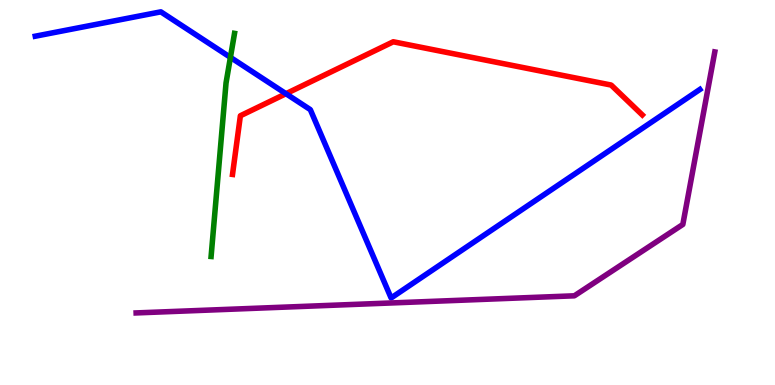[{'lines': ['blue', 'red'], 'intersections': [{'x': 3.69, 'y': 7.57}]}, {'lines': ['green', 'red'], 'intersections': []}, {'lines': ['purple', 'red'], 'intersections': []}, {'lines': ['blue', 'green'], 'intersections': [{'x': 2.97, 'y': 8.51}]}, {'lines': ['blue', 'purple'], 'intersections': []}, {'lines': ['green', 'purple'], 'intersections': []}]